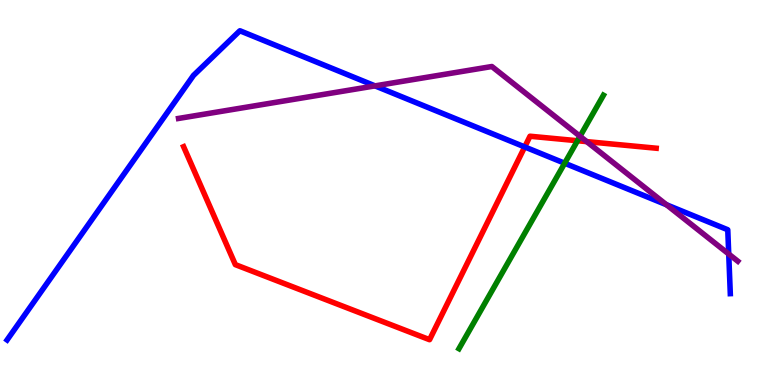[{'lines': ['blue', 'red'], 'intersections': [{'x': 6.77, 'y': 6.18}]}, {'lines': ['green', 'red'], 'intersections': [{'x': 7.45, 'y': 6.34}]}, {'lines': ['purple', 'red'], 'intersections': [{'x': 7.57, 'y': 6.32}]}, {'lines': ['blue', 'green'], 'intersections': [{'x': 7.29, 'y': 5.76}]}, {'lines': ['blue', 'purple'], 'intersections': [{'x': 4.84, 'y': 7.77}, {'x': 8.6, 'y': 4.68}, {'x': 9.4, 'y': 3.4}]}, {'lines': ['green', 'purple'], 'intersections': [{'x': 7.48, 'y': 6.46}]}]